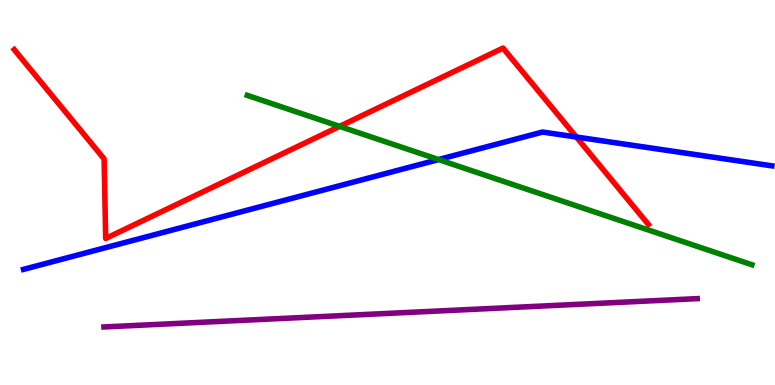[{'lines': ['blue', 'red'], 'intersections': [{'x': 7.44, 'y': 6.44}]}, {'lines': ['green', 'red'], 'intersections': [{'x': 4.38, 'y': 6.72}]}, {'lines': ['purple', 'red'], 'intersections': []}, {'lines': ['blue', 'green'], 'intersections': [{'x': 5.66, 'y': 5.86}]}, {'lines': ['blue', 'purple'], 'intersections': []}, {'lines': ['green', 'purple'], 'intersections': []}]